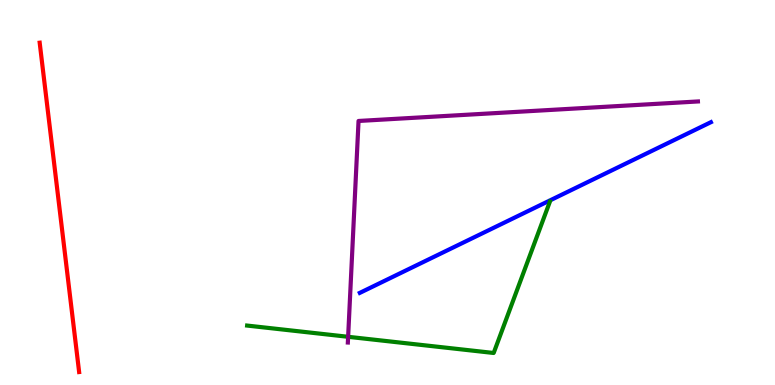[{'lines': ['blue', 'red'], 'intersections': []}, {'lines': ['green', 'red'], 'intersections': []}, {'lines': ['purple', 'red'], 'intersections': []}, {'lines': ['blue', 'green'], 'intersections': []}, {'lines': ['blue', 'purple'], 'intersections': []}, {'lines': ['green', 'purple'], 'intersections': [{'x': 4.49, 'y': 1.25}]}]